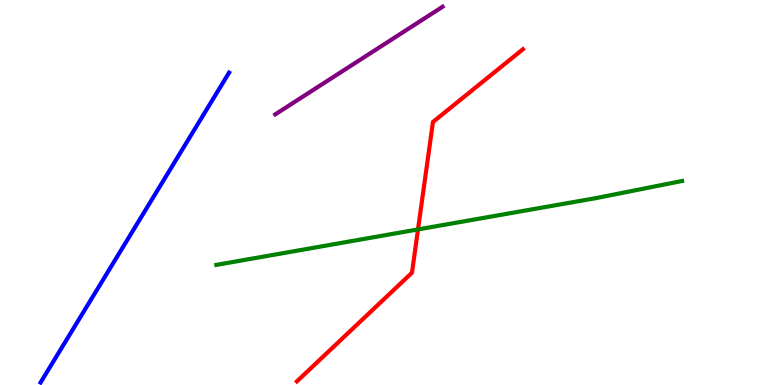[{'lines': ['blue', 'red'], 'intersections': []}, {'lines': ['green', 'red'], 'intersections': [{'x': 5.39, 'y': 4.04}]}, {'lines': ['purple', 'red'], 'intersections': []}, {'lines': ['blue', 'green'], 'intersections': []}, {'lines': ['blue', 'purple'], 'intersections': []}, {'lines': ['green', 'purple'], 'intersections': []}]